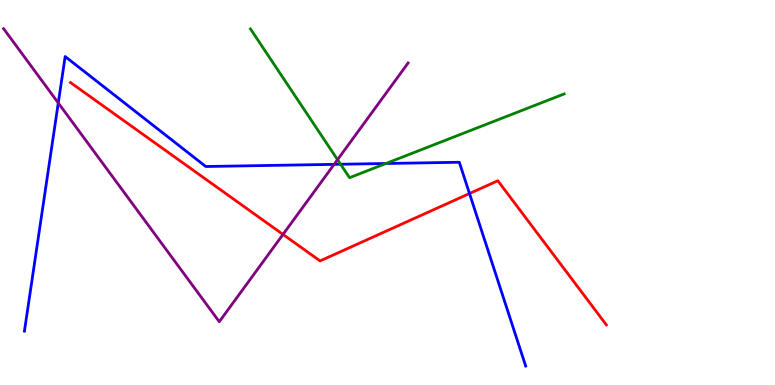[{'lines': ['blue', 'red'], 'intersections': [{'x': 6.06, 'y': 4.97}]}, {'lines': ['green', 'red'], 'intersections': []}, {'lines': ['purple', 'red'], 'intersections': [{'x': 3.65, 'y': 3.91}]}, {'lines': ['blue', 'green'], 'intersections': [{'x': 4.39, 'y': 5.73}, {'x': 4.98, 'y': 5.75}]}, {'lines': ['blue', 'purple'], 'intersections': [{'x': 0.752, 'y': 7.33}, {'x': 4.31, 'y': 5.73}]}, {'lines': ['green', 'purple'], 'intersections': [{'x': 4.36, 'y': 5.85}]}]